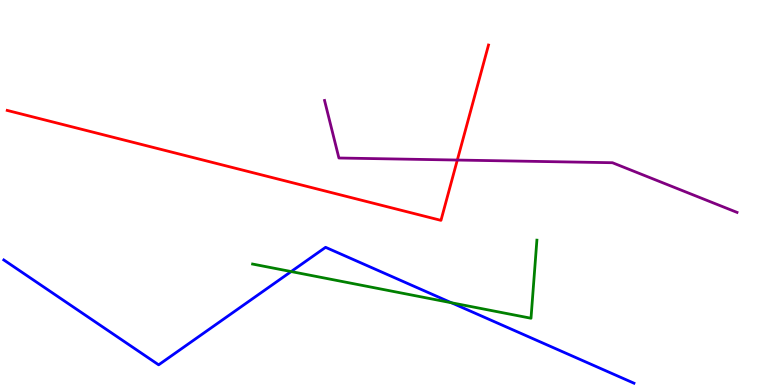[{'lines': ['blue', 'red'], 'intersections': []}, {'lines': ['green', 'red'], 'intersections': []}, {'lines': ['purple', 'red'], 'intersections': [{'x': 5.9, 'y': 5.84}]}, {'lines': ['blue', 'green'], 'intersections': [{'x': 3.76, 'y': 2.95}, {'x': 5.82, 'y': 2.14}]}, {'lines': ['blue', 'purple'], 'intersections': []}, {'lines': ['green', 'purple'], 'intersections': []}]